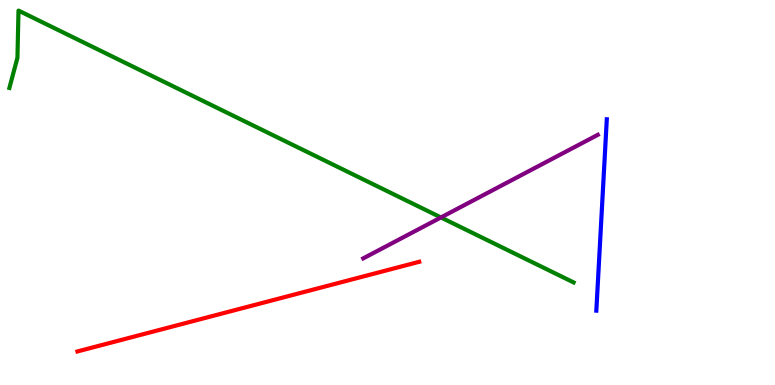[{'lines': ['blue', 'red'], 'intersections': []}, {'lines': ['green', 'red'], 'intersections': []}, {'lines': ['purple', 'red'], 'intersections': []}, {'lines': ['blue', 'green'], 'intersections': []}, {'lines': ['blue', 'purple'], 'intersections': []}, {'lines': ['green', 'purple'], 'intersections': [{'x': 5.69, 'y': 4.35}]}]